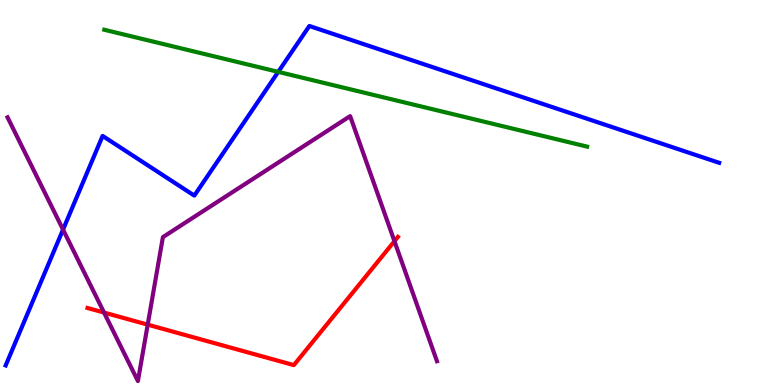[{'lines': ['blue', 'red'], 'intersections': []}, {'lines': ['green', 'red'], 'intersections': []}, {'lines': ['purple', 'red'], 'intersections': [{'x': 1.34, 'y': 1.88}, {'x': 1.91, 'y': 1.57}, {'x': 5.09, 'y': 3.74}]}, {'lines': ['blue', 'green'], 'intersections': [{'x': 3.59, 'y': 8.13}]}, {'lines': ['blue', 'purple'], 'intersections': [{'x': 0.813, 'y': 4.04}]}, {'lines': ['green', 'purple'], 'intersections': []}]